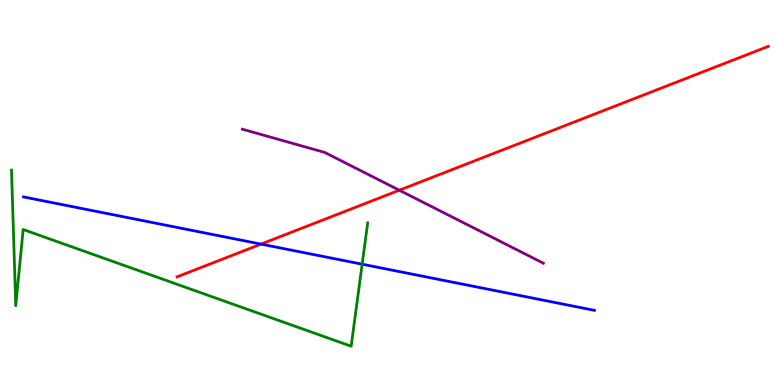[{'lines': ['blue', 'red'], 'intersections': [{'x': 3.37, 'y': 3.66}]}, {'lines': ['green', 'red'], 'intersections': []}, {'lines': ['purple', 'red'], 'intersections': [{'x': 5.15, 'y': 5.06}]}, {'lines': ['blue', 'green'], 'intersections': [{'x': 4.67, 'y': 3.14}]}, {'lines': ['blue', 'purple'], 'intersections': []}, {'lines': ['green', 'purple'], 'intersections': []}]